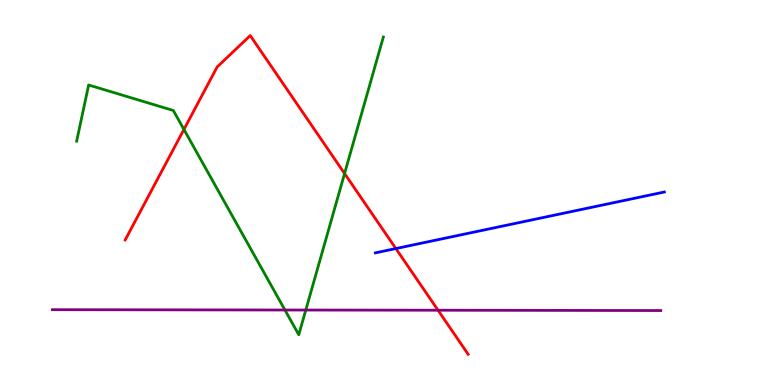[{'lines': ['blue', 'red'], 'intersections': [{'x': 5.11, 'y': 3.54}]}, {'lines': ['green', 'red'], 'intersections': [{'x': 2.37, 'y': 6.64}, {'x': 4.45, 'y': 5.49}]}, {'lines': ['purple', 'red'], 'intersections': [{'x': 5.65, 'y': 1.94}]}, {'lines': ['blue', 'green'], 'intersections': []}, {'lines': ['blue', 'purple'], 'intersections': []}, {'lines': ['green', 'purple'], 'intersections': [{'x': 3.68, 'y': 1.95}, {'x': 3.95, 'y': 1.95}]}]